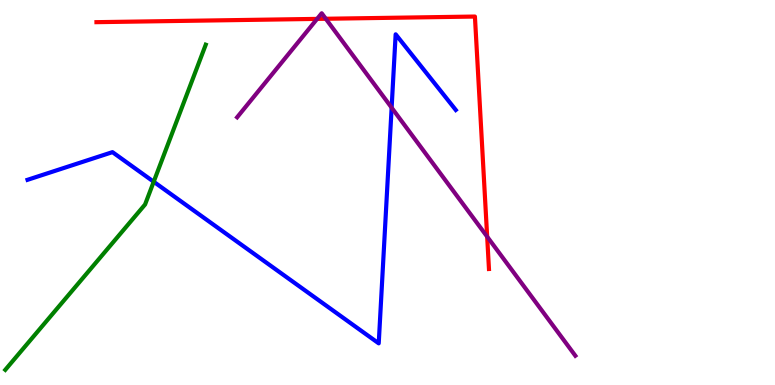[{'lines': ['blue', 'red'], 'intersections': []}, {'lines': ['green', 'red'], 'intersections': []}, {'lines': ['purple', 'red'], 'intersections': [{'x': 4.09, 'y': 9.51}, {'x': 4.2, 'y': 9.51}, {'x': 6.29, 'y': 3.85}]}, {'lines': ['blue', 'green'], 'intersections': [{'x': 1.98, 'y': 5.28}]}, {'lines': ['blue', 'purple'], 'intersections': [{'x': 5.05, 'y': 7.2}]}, {'lines': ['green', 'purple'], 'intersections': []}]